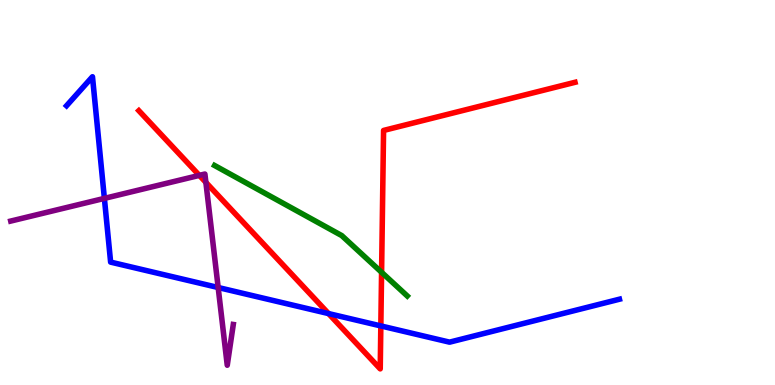[{'lines': ['blue', 'red'], 'intersections': [{'x': 4.24, 'y': 1.86}, {'x': 4.91, 'y': 1.53}]}, {'lines': ['green', 'red'], 'intersections': [{'x': 4.92, 'y': 2.93}]}, {'lines': ['purple', 'red'], 'intersections': [{'x': 2.57, 'y': 5.44}, {'x': 2.66, 'y': 5.26}]}, {'lines': ['blue', 'green'], 'intersections': []}, {'lines': ['blue', 'purple'], 'intersections': [{'x': 1.35, 'y': 4.85}, {'x': 2.82, 'y': 2.53}]}, {'lines': ['green', 'purple'], 'intersections': []}]